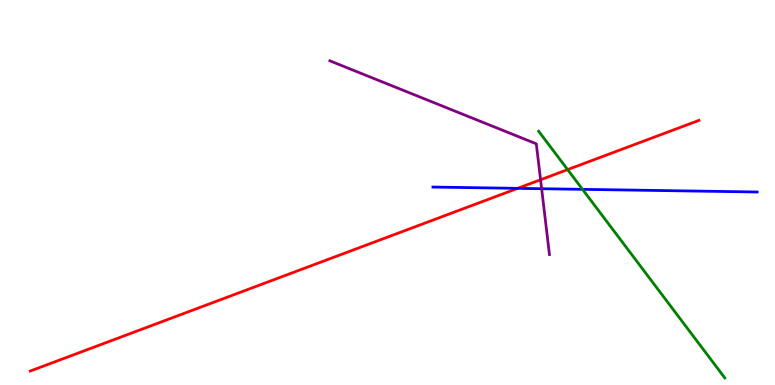[{'lines': ['blue', 'red'], 'intersections': [{'x': 6.68, 'y': 5.11}]}, {'lines': ['green', 'red'], 'intersections': [{'x': 7.32, 'y': 5.59}]}, {'lines': ['purple', 'red'], 'intersections': [{'x': 6.98, 'y': 5.33}]}, {'lines': ['blue', 'green'], 'intersections': [{'x': 7.52, 'y': 5.08}]}, {'lines': ['blue', 'purple'], 'intersections': [{'x': 6.99, 'y': 5.1}]}, {'lines': ['green', 'purple'], 'intersections': []}]